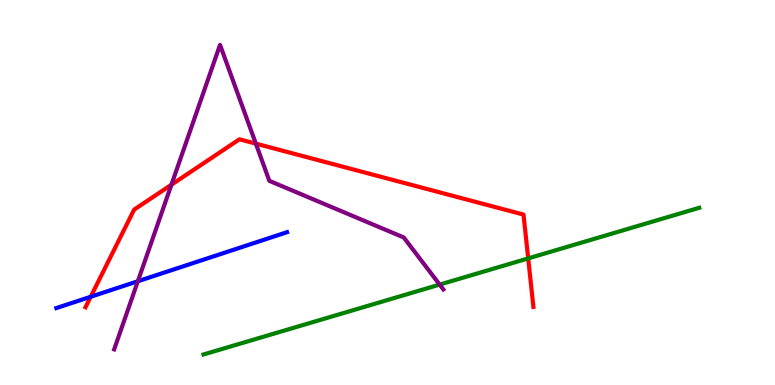[{'lines': ['blue', 'red'], 'intersections': [{'x': 1.17, 'y': 2.29}]}, {'lines': ['green', 'red'], 'intersections': [{'x': 6.82, 'y': 3.29}]}, {'lines': ['purple', 'red'], 'intersections': [{'x': 2.21, 'y': 5.2}, {'x': 3.3, 'y': 6.27}]}, {'lines': ['blue', 'green'], 'intersections': []}, {'lines': ['blue', 'purple'], 'intersections': [{'x': 1.78, 'y': 2.69}]}, {'lines': ['green', 'purple'], 'intersections': [{'x': 5.67, 'y': 2.61}]}]